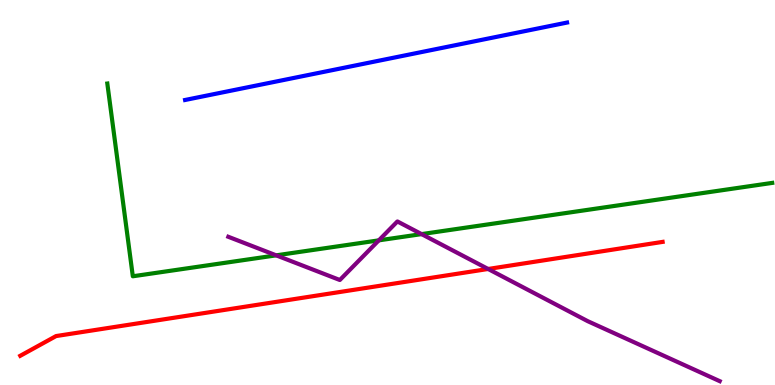[{'lines': ['blue', 'red'], 'intersections': []}, {'lines': ['green', 'red'], 'intersections': []}, {'lines': ['purple', 'red'], 'intersections': [{'x': 6.3, 'y': 3.01}]}, {'lines': ['blue', 'green'], 'intersections': []}, {'lines': ['blue', 'purple'], 'intersections': []}, {'lines': ['green', 'purple'], 'intersections': [{'x': 3.56, 'y': 3.37}, {'x': 4.89, 'y': 3.76}, {'x': 5.44, 'y': 3.92}]}]